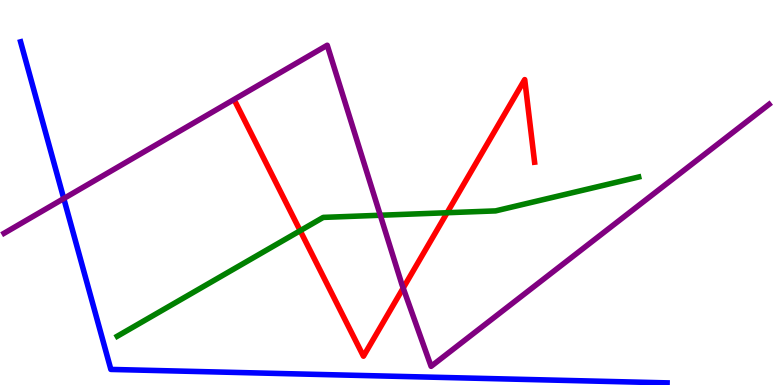[{'lines': ['blue', 'red'], 'intersections': []}, {'lines': ['green', 'red'], 'intersections': [{'x': 3.87, 'y': 4.01}, {'x': 5.77, 'y': 4.47}]}, {'lines': ['purple', 'red'], 'intersections': [{'x': 5.2, 'y': 2.52}]}, {'lines': ['blue', 'green'], 'intersections': []}, {'lines': ['blue', 'purple'], 'intersections': [{'x': 0.823, 'y': 4.84}]}, {'lines': ['green', 'purple'], 'intersections': [{'x': 4.91, 'y': 4.41}]}]